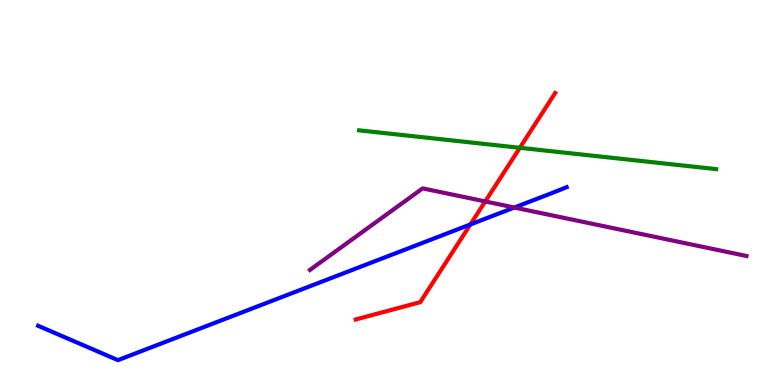[{'lines': ['blue', 'red'], 'intersections': [{'x': 6.07, 'y': 4.17}]}, {'lines': ['green', 'red'], 'intersections': [{'x': 6.71, 'y': 6.16}]}, {'lines': ['purple', 'red'], 'intersections': [{'x': 6.26, 'y': 4.77}]}, {'lines': ['blue', 'green'], 'intersections': []}, {'lines': ['blue', 'purple'], 'intersections': [{'x': 6.64, 'y': 4.61}]}, {'lines': ['green', 'purple'], 'intersections': []}]